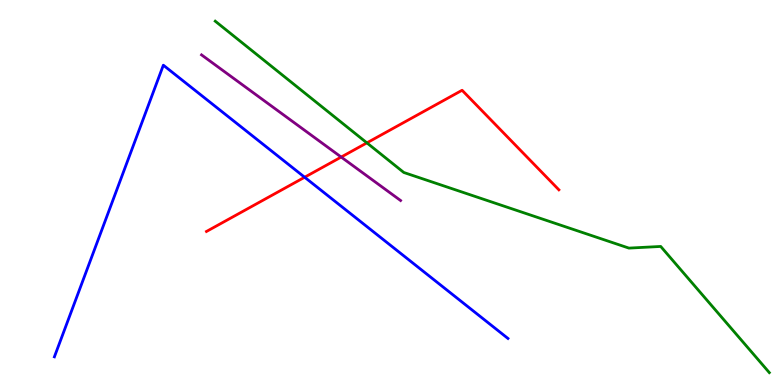[{'lines': ['blue', 'red'], 'intersections': [{'x': 3.93, 'y': 5.4}]}, {'lines': ['green', 'red'], 'intersections': [{'x': 4.73, 'y': 6.29}]}, {'lines': ['purple', 'red'], 'intersections': [{'x': 4.4, 'y': 5.92}]}, {'lines': ['blue', 'green'], 'intersections': []}, {'lines': ['blue', 'purple'], 'intersections': []}, {'lines': ['green', 'purple'], 'intersections': []}]